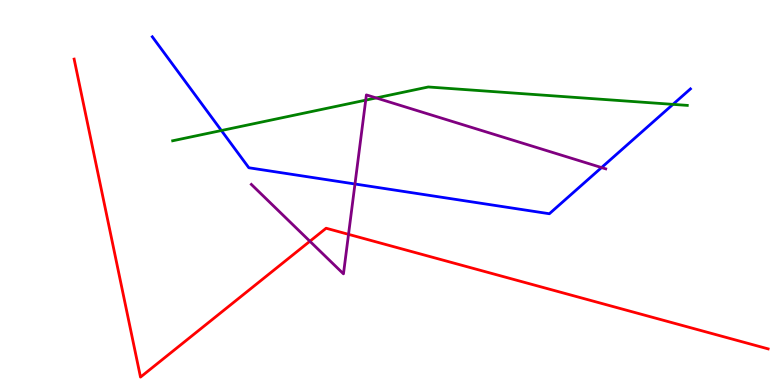[{'lines': ['blue', 'red'], 'intersections': []}, {'lines': ['green', 'red'], 'intersections': []}, {'lines': ['purple', 'red'], 'intersections': [{'x': 4.0, 'y': 3.73}, {'x': 4.5, 'y': 3.91}]}, {'lines': ['blue', 'green'], 'intersections': [{'x': 2.86, 'y': 6.61}, {'x': 8.68, 'y': 7.29}]}, {'lines': ['blue', 'purple'], 'intersections': [{'x': 4.58, 'y': 5.22}, {'x': 7.76, 'y': 5.65}]}, {'lines': ['green', 'purple'], 'intersections': [{'x': 4.72, 'y': 7.4}, {'x': 4.85, 'y': 7.46}]}]